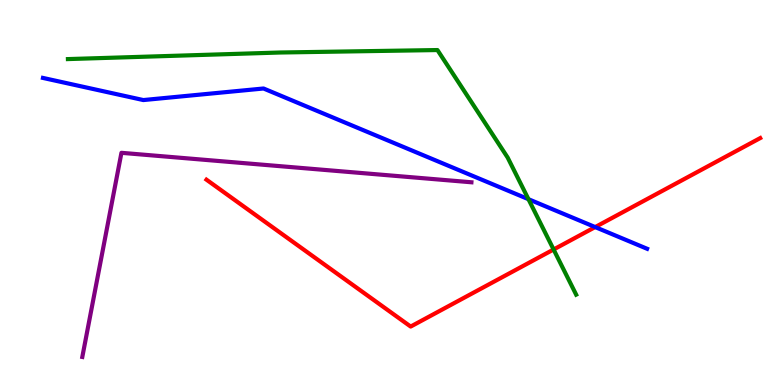[{'lines': ['blue', 'red'], 'intersections': [{'x': 7.68, 'y': 4.1}]}, {'lines': ['green', 'red'], 'intersections': [{'x': 7.14, 'y': 3.52}]}, {'lines': ['purple', 'red'], 'intersections': []}, {'lines': ['blue', 'green'], 'intersections': [{'x': 6.82, 'y': 4.83}]}, {'lines': ['blue', 'purple'], 'intersections': []}, {'lines': ['green', 'purple'], 'intersections': []}]